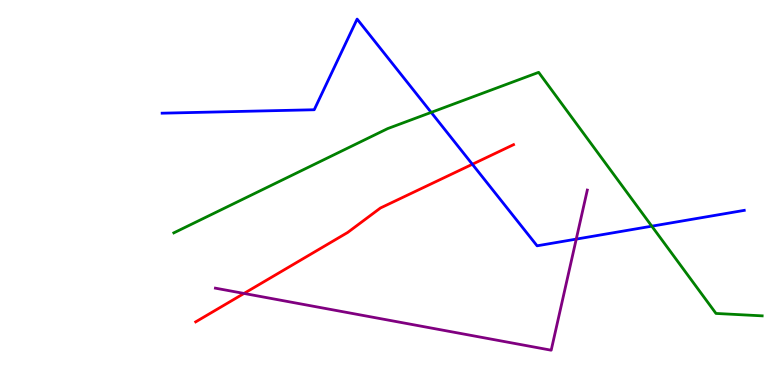[{'lines': ['blue', 'red'], 'intersections': [{'x': 6.09, 'y': 5.73}]}, {'lines': ['green', 'red'], 'intersections': []}, {'lines': ['purple', 'red'], 'intersections': [{'x': 3.15, 'y': 2.38}]}, {'lines': ['blue', 'green'], 'intersections': [{'x': 5.56, 'y': 7.08}, {'x': 8.41, 'y': 4.13}]}, {'lines': ['blue', 'purple'], 'intersections': [{'x': 7.44, 'y': 3.79}]}, {'lines': ['green', 'purple'], 'intersections': []}]